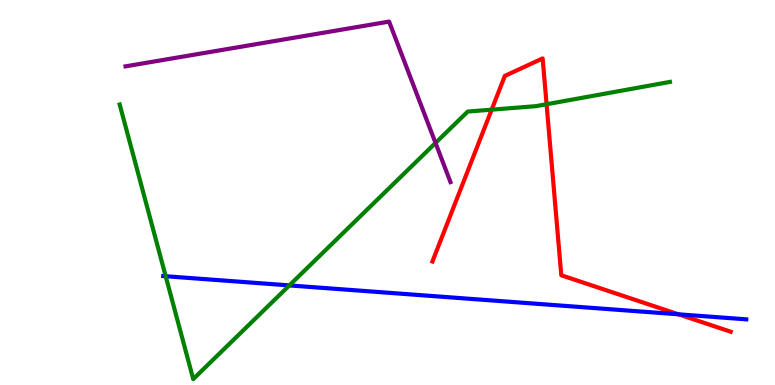[{'lines': ['blue', 'red'], 'intersections': [{'x': 8.75, 'y': 1.84}]}, {'lines': ['green', 'red'], 'intersections': [{'x': 6.34, 'y': 7.15}, {'x': 7.05, 'y': 7.29}]}, {'lines': ['purple', 'red'], 'intersections': []}, {'lines': ['blue', 'green'], 'intersections': [{'x': 2.14, 'y': 2.83}, {'x': 3.73, 'y': 2.59}]}, {'lines': ['blue', 'purple'], 'intersections': []}, {'lines': ['green', 'purple'], 'intersections': [{'x': 5.62, 'y': 6.29}]}]